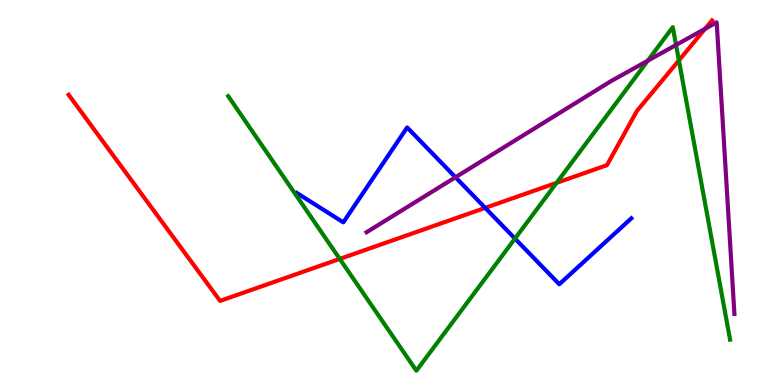[{'lines': ['blue', 'red'], 'intersections': [{'x': 6.26, 'y': 4.6}]}, {'lines': ['green', 'red'], 'intersections': [{'x': 4.38, 'y': 3.28}, {'x': 7.18, 'y': 5.25}, {'x': 8.76, 'y': 8.43}]}, {'lines': ['purple', 'red'], 'intersections': [{'x': 9.1, 'y': 9.25}]}, {'lines': ['blue', 'green'], 'intersections': [{'x': 6.65, 'y': 3.8}]}, {'lines': ['blue', 'purple'], 'intersections': [{'x': 5.88, 'y': 5.4}]}, {'lines': ['green', 'purple'], 'intersections': [{'x': 8.36, 'y': 8.42}, {'x': 8.72, 'y': 8.83}]}]